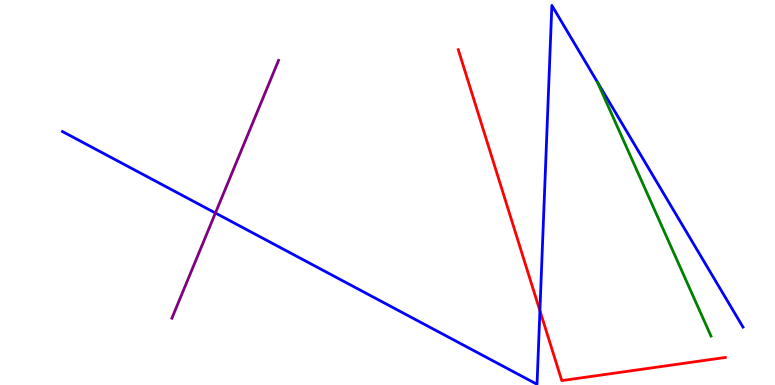[{'lines': ['blue', 'red'], 'intersections': [{'x': 6.97, 'y': 1.93}]}, {'lines': ['green', 'red'], 'intersections': []}, {'lines': ['purple', 'red'], 'intersections': []}, {'lines': ['blue', 'green'], 'intersections': []}, {'lines': ['blue', 'purple'], 'intersections': [{'x': 2.78, 'y': 4.47}]}, {'lines': ['green', 'purple'], 'intersections': []}]